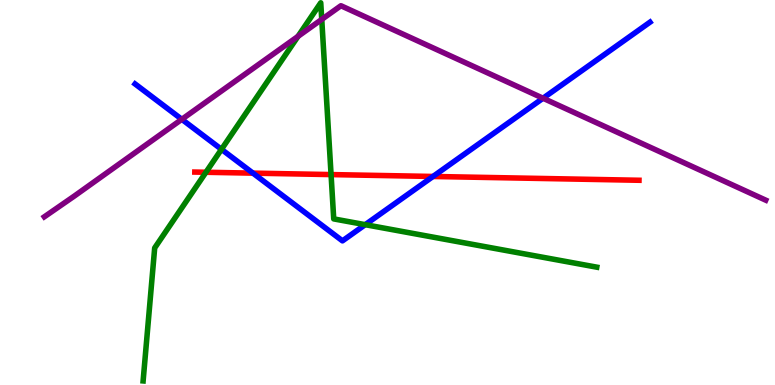[{'lines': ['blue', 'red'], 'intersections': [{'x': 3.26, 'y': 5.5}, {'x': 5.59, 'y': 5.42}]}, {'lines': ['green', 'red'], 'intersections': [{'x': 2.66, 'y': 5.53}, {'x': 4.27, 'y': 5.47}]}, {'lines': ['purple', 'red'], 'intersections': []}, {'lines': ['blue', 'green'], 'intersections': [{'x': 2.86, 'y': 6.12}, {'x': 4.71, 'y': 4.16}]}, {'lines': ['blue', 'purple'], 'intersections': [{'x': 2.35, 'y': 6.9}, {'x': 7.01, 'y': 7.45}]}, {'lines': ['green', 'purple'], 'intersections': [{'x': 3.85, 'y': 9.06}, {'x': 4.15, 'y': 9.5}]}]